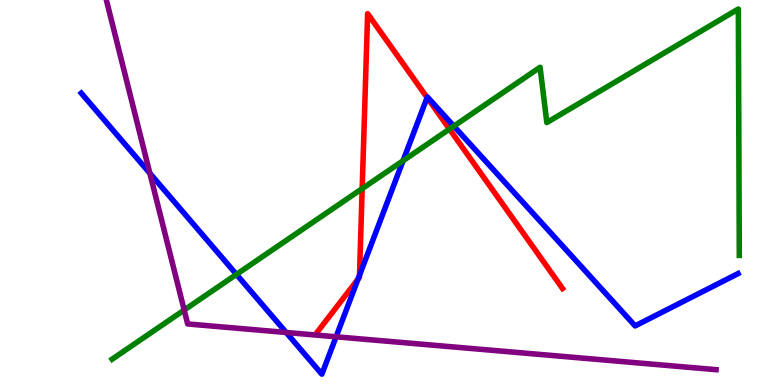[{'lines': ['blue', 'red'], 'intersections': [{'x': 4.62, 'y': 2.75}, {'x': 4.64, 'y': 2.85}, {'x': 5.51, 'y': 7.47}]}, {'lines': ['green', 'red'], 'intersections': [{'x': 4.67, 'y': 5.1}, {'x': 5.8, 'y': 6.65}]}, {'lines': ['purple', 'red'], 'intersections': []}, {'lines': ['blue', 'green'], 'intersections': [{'x': 3.05, 'y': 2.87}, {'x': 5.2, 'y': 5.83}, {'x': 5.86, 'y': 6.72}]}, {'lines': ['blue', 'purple'], 'intersections': [{'x': 1.93, 'y': 5.5}, {'x': 3.69, 'y': 1.36}, {'x': 4.34, 'y': 1.25}]}, {'lines': ['green', 'purple'], 'intersections': [{'x': 2.38, 'y': 1.95}]}]